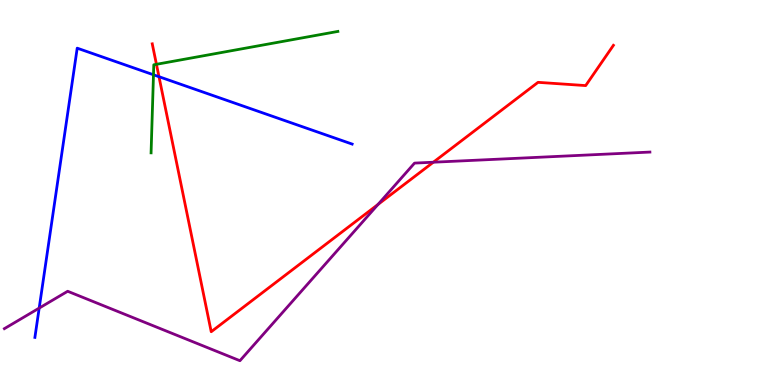[{'lines': ['blue', 'red'], 'intersections': [{'x': 2.05, 'y': 8.01}]}, {'lines': ['green', 'red'], 'intersections': [{'x': 2.02, 'y': 8.33}]}, {'lines': ['purple', 'red'], 'intersections': [{'x': 4.88, 'y': 4.69}, {'x': 5.59, 'y': 5.79}]}, {'lines': ['blue', 'green'], 'intersections': [{'x': 1.98, 'y': 8.06}]}, {'lines': ['blue', 'purple'], 'intersections': [{'x': 0.506, 'y': 2.0}]}, {'lines': ['green', 'purple'], 'intersections': []}]